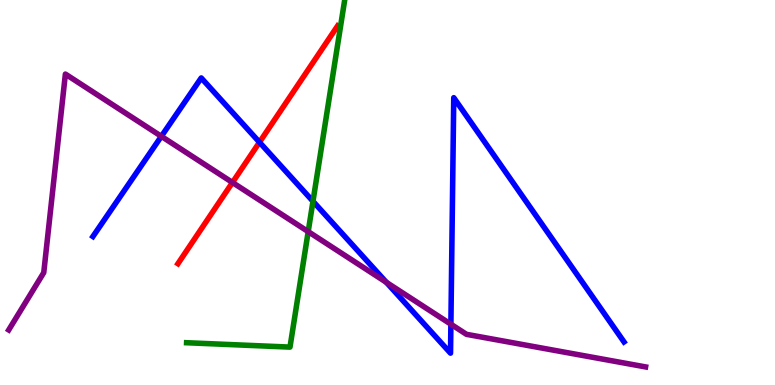[{'lines': ['blue', 'red'], 'intersections': [{'x': 3.35, 'y': 6.31}]}, {'lines': ['green', 'red'], 'intersections': []}, {'lines': ['purple', 'red'], 'intersections': [{'x': 3.0, 'y': 5.26}]}, {'lines': ['blue', 'green'], 'intersections': [{'x': 4.04, 'y': 4.77}]}, {'lines': ['blue', 'purple'], 'intersections': [{'x': 2.08, 'y': 6.46}, {'x': 4.99, 'y': 2.67}, {'x': 5.82, 'y': 1.58}]}, {'lines': ['green', 'purple'], 'intersections': [{'x': 3.98, 'y': 3.98}]}]